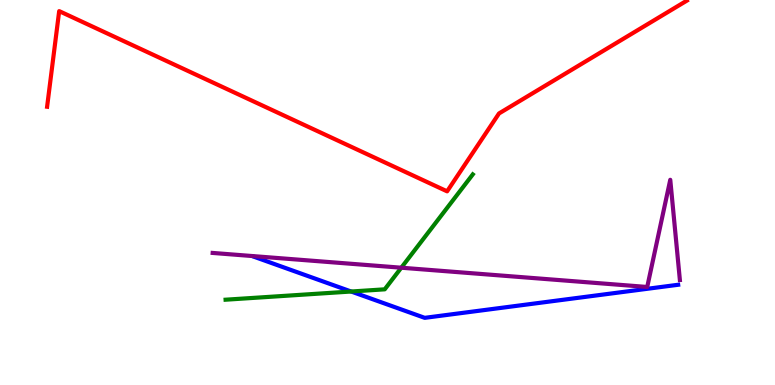[{'lines': ['blue', 'red'], 'intersections': []}, {'lines': ['green', 'red'], 'intersections': []}, {'lines': ['purple', 'red'], 'intersections': []}, {'lines': ['blue', 'green'], 'intersections': [{'x': 4.53, 'y': 2.43}]}, {'lines': ['blue', 'purple'], 'intersections': []}, {'lines': ['green', 'purple'], 'intersections': [{'x': 5.18, 'y': 3.05}]}]